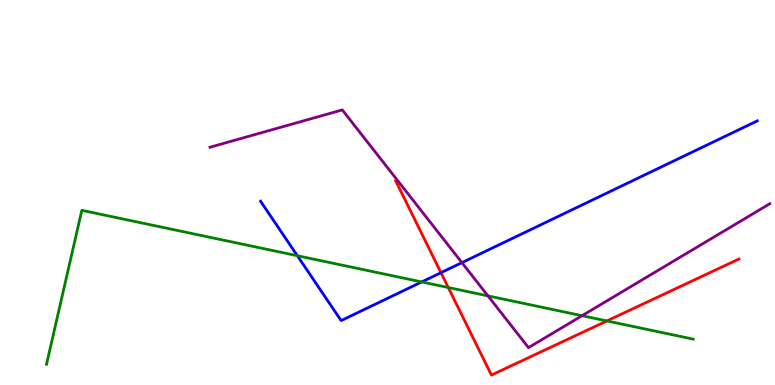[{'lines': ['blue', 'red'], 'intersections': [{'x': 5.69, 'y': 2.92}]}, {'lines': ['green', 'red'], 'intersections': [{'x': 5.78, 'y': 2.53}, {'x': 7.83, 'y': 1.66}]}, {'lines': ['purple', 'red'], 'intersections': []}, {'lines': ['blue', 'green'], 'intersections': [{'x': 3.84, 'y': 3.36}, {'x': 5.44, 'y': 2.68}]}, {'lines': ['blue', 'purple'], 'intersections': [{'x': 5.96, 'y': 3.18}]}, {'lines': ['green', 'purple'], 'intersections': [{'x': 6.3, 'y': 2.31}, {'x': 7.51, 'y': 1.8}]}]